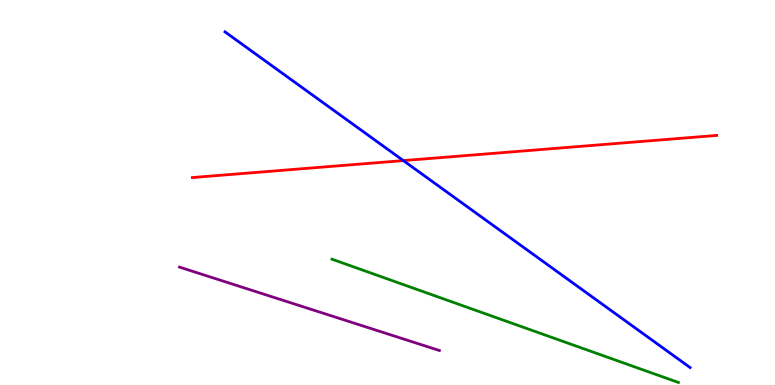[{'lines': ['blue', 'red'], 'intersections': [{'x': 5.2, 'y': 5.83}]}, {'lines': ['green', 'red'], 'intersections': []}, {'lines': ['purple', 'red'], 'intersections': []}, {'lines': ['blue', 'green'], 'intersections': []}, {'lines': ['blue', 'purple'], 'intersections': []}, {'lines': ['green', 'purple'], 'intersections': []}]